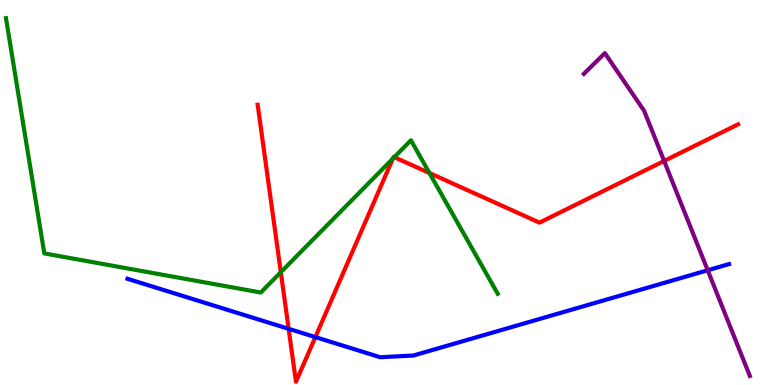[{'lines': ['blue', 'red'], 'intersections': [{'x': 3.72, 'y': 1.46}, {'x': 4.07, 'y': 1.24}]}, {'lines': ['green', 'red'], 'intersections': [{'x': 3.62, 'y': 2.93}, {'x': 5.07, 'y': 5.88}, {'x': 5.09, 'y': 5.92}, {'x': 5.54, 'y': 5.51}]}, {'lines': ['purple', 'red'], 'intersections': [{'x': 8.57, 'y': 5.82}]}, {'lines': ['blue', 'green'], 'intersections': []}, {'lines': ['blue', 'purple'], 'intersections': [{'x': 9.13, 'y': 2.98}]}, {'lines': ['green', 'purple'], 'intersections': []}]